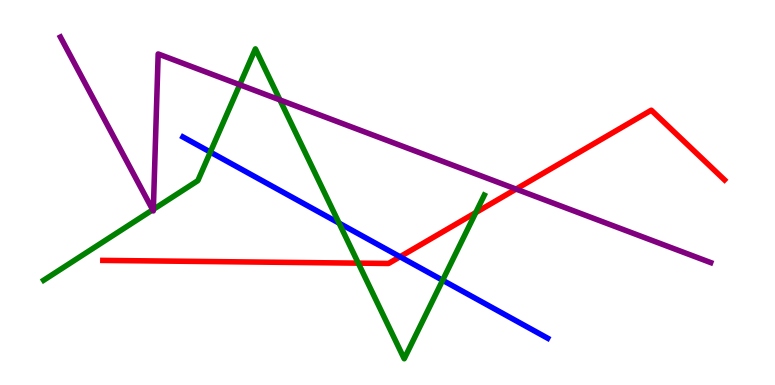[{'lines': ['blue', 'red'], 'intersections': [{'x': 5.16, 'y': 3.33}]}, {'lines': ['green', 'red'], 'intersections': [{'x': 4.62, 'y': 3.17}, {'x': 6.14, 'y': 4.48}]}, {'lines': ['purple', 'red'], 'intersections': [{'x': 6.66, 'y': 5.09}]}, {'lines': ['blue', 'green'], 'intersections': [{'x': 2.71, 'y': 6.05}, {'x': 4.38, 'y': 4.2}, {'x': 5.71, 'y': 2.72}]}, {'lines': ['blue', 'purple'], 'intersections': []}, {'lines': ['green', 'purple'], 'intersections': [{'x': 1.97, 'y': 4.55}, {'x': 1.98, 'y': 4.56}, {'x': 3.09, 'y': 7.8}, {'x': 3.61, 'y': 7.4}]}]